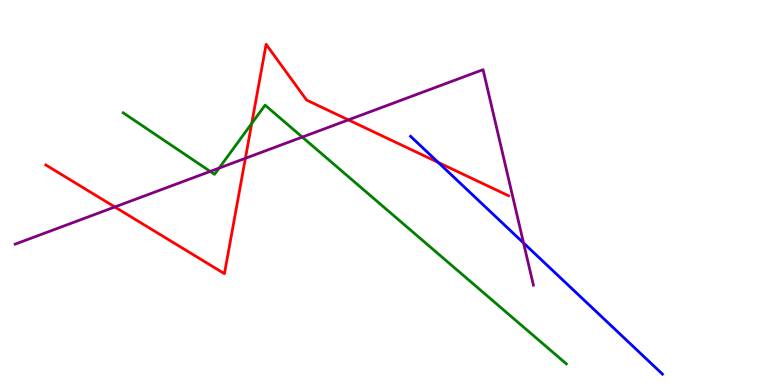[{'lines': ['blue', 'red'], 'intersections': [{'x': 5.66, 'y': 5.78}]}, {'lines': ['green', 'red'], 'intersections': [{'x': 3.25, 'y': 6.79}]}, {'lines': ['purple', 'red'], 'intersections': [{'x': 1.48, 'y': 4.62}, {'x': 3.17, 'y': 5.89}, {'x': 4.5, 'y': 6.89}]}, {'lines': ['blue', 'green'], 'intersections': []}, {'lines': ['blue', 'purple'], 'intersections': [{'x': 6.76, 'y': 3.69}]}, {'lines': ['green', 'purple'], 'intersections': [{'x': 2.71, 'y': 5.55}, {'x': 2.83, 'y': 5.63}, {'x': 3.9, 'y': 6.44}]}]